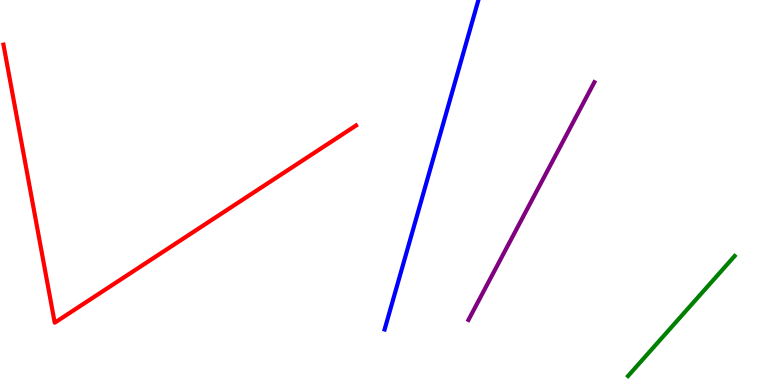[{'lines': ['blue', 'red'], 'intersections': []}, {'lines': ['green', 'red'], 'intersections': []}, {'lines': ['purple', 'red'], 'intersections': []}, {'lines': ['blue', 'green'], 'intersections': []}, {'lines': ['blue', 'purple'], 'intersections': []}, {'lines': ['green', 'purple'], 'intersections': []}]